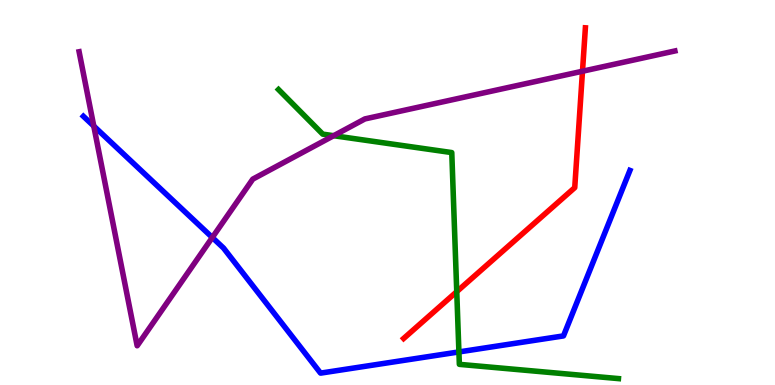[{'lines': ['blue', 'red'], 'intersections': []}, {'lines': ['green', 'red'], 'intersections': [{'x': 5.89, 'y': 2.42}]}, {'lines': ['purple', 'red'], 'intersections': [{'x': 7.52, 'y': 8.15}]}, {'lines': ['blue', 'green'], 'intersections': [{'x': 5.92, 'y': 0.859}]}, {'lines': ['blue', 'purple'], 'intersections': [{'x': 1.21, 'y': 6.73}, {'x': 2.74, 'y': 3.83}]}, {'lines': ['green', 'purple'], 'intersections': [{'x': 4.31, 'y': 6.48}]}]